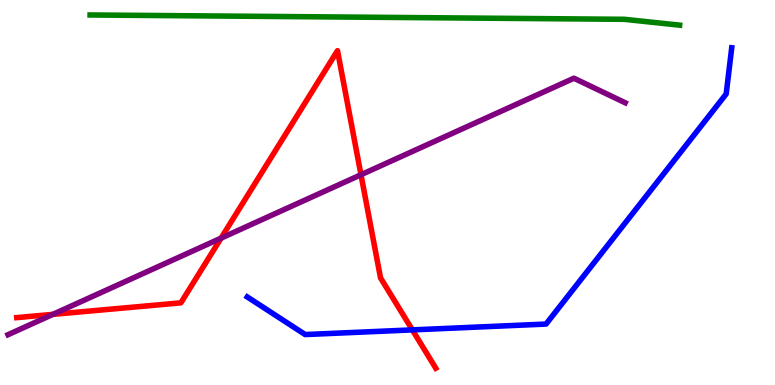[{'lines': ['blue', 'red'], 'intersections': [{'x': 5.32, 'y': 1.43}]}, {'lines': ['green', 'red'], 'intersections': []}, {'lines': ['purple', 'red'], 'intersections': [{'x': 0.683, 'y': 1.83}, {'x': 2.85, 'y': 3.81}, {'x': 4.66, 'y': 5.46}]}, {'lines': ['blue', 'green'], 'intersections': []}, {'lines': ['blue', 'purple'], 'intersections': []}, {'lines': ['green', 'purple'], 'intersections': []}]